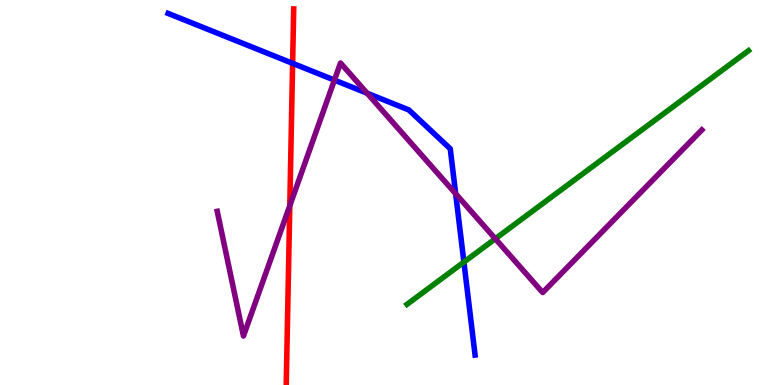[{'lines': ['blue', 'red'], 'intersections': [{'x': 3.78, 'y': 8.35}]}, {'lines': ['green', 'red'], 'intersections': []}, {'lines': ['purple', 'red'], 'intersections': [{'x': 3.74, 'y': 4.66}]}, {'lines': ['blue', 'green'], 'intersections': [{'x': 5.99, 'y': 3.19}]}, {'lines': ['blue', 'purple'], 'intersections': [{'x': 4.32, 'y': 7.92}, {'x': 4.74, 'y': 7.58}, {'x': 5.88, 'y': 4.97}]}, {'lines': ['green', 'purple'], 'intersections': [{'x': 6.39, 'y': 3.8}]}]